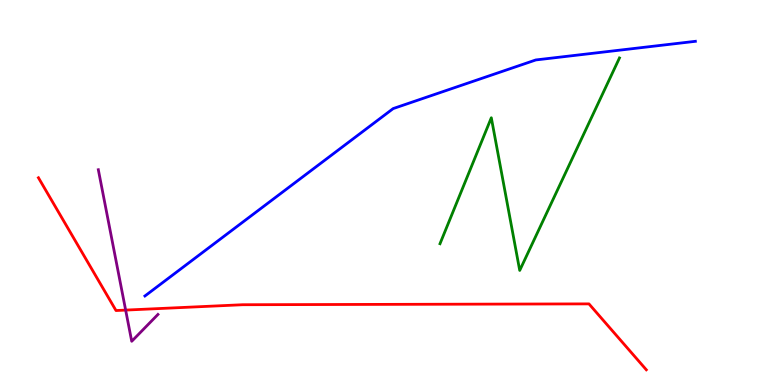[{'lines': ['blue', 'red'], 'intersections': []}, {'lines': ['green', 'red'], 'intersections': []}, {'lines': ['purple', 'red'], 'intersections': [{'x': 1.62, 'y': 1.95}]}, {'lines': ['blue', 'green'], 'intersections': []}, {'lines': ['blue', 'purple'], 'intersections': []}, {'lines': ['green', 'purple'], 'intersections': []}]